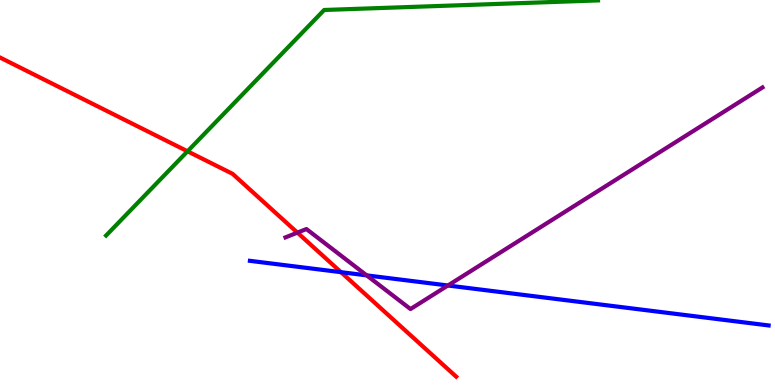[{'lines': ['blue', 'red'], 'intersections': [{'x': 4.4, 'y': 2.93}]}, {'lines': ['green', 'red'], 'intersections': [{'x': 2.42, 'y': 6.07}]}, {'lines': ['purple', 'red'], 'intersections': [{'x': 3.84, 'y': 3.96}]}, {'lines': ['blue', 'green'], 'intersections': []}, {'lines': ['blue', 'purple'], 'intersections': [{'x': 4.73, 'y': 2.85}, {'x': 5.78, 'y': 2.58}]}, {'lines': ['green', 'purple'], 'intersections': []}]